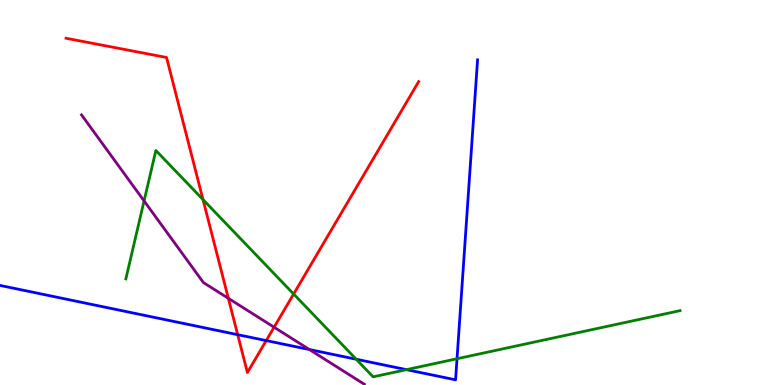[{'lines': ['blue', 'red'], 'intersections': [{'x': 3.07, 'y': 1.31}, {'x': 3.44, 'y': 1.15}]}, {'lines': ['green', 'red'], 'intersections': [{'x': 2.62, 'y': 4.82}, {'x': 3.79, 'y': 2.36}]}, {'lines': ['purple', 'red'], 'intersections': [{'x': 2.95, 'y': 2.25}, {'x': 3.54, 'y': 1.5}]}, {'lines': ['blue', 'green'], 'intersections': [{'x': 4.6, 'y': 0.669}, {'x': 5.24, 'y': 0.399}, {'x': 5.9, 'y': 0.682}]}, {'lines': ['blue', 'purple'], 'intersections': [{'x': 3.99, 'y': 0.921}]}, {'lines': ['green', 'purple'], 'intersections': [{'x': 1.86, 'y': 4.78}]}]